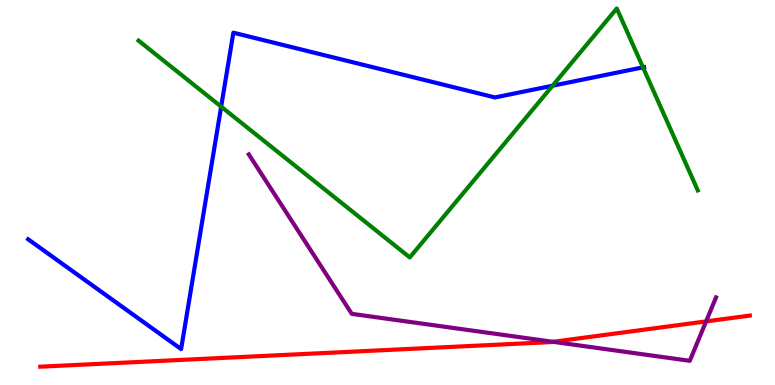[{'lines': ['blue', 'red'], 'intersections': []}, {'lines': ['green', 'red'], 'intersections': []}, {'lines': ['purple', 'red'], 'intersections': [{'x': 7.14, 'y': 1.12}, {'x': 9.11, 'y': 1.65}]}, {'lines': ['blue', 'green'], 'intersections': [{'x': 2.85, 'y': 7.23}, {'x': 7.13, 'y': 7.77}, {'x': 8.3, 'y': 8.25}]}, {'lines': ['blue', 'purple'], 'intersections': []}, {'lines': ['green', 'purple'], 'intersections': []}]